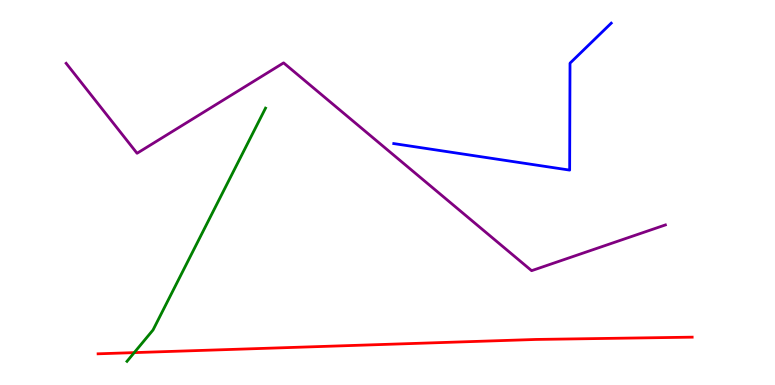[{'lines': ['blue', 'red'], 'intersections': []}, {'lines': ['green', 'red'], 'intersections': [{'x': 1.73, 'y': 0.841}]}, {'lines': ['purple', 'red'], 'intersections': []}, {'lines': ['blue', 'green'], 'intersections': []}, {'lines': ['blue', 'purple'], 'intersections': []}, {'lines': ['green', 'purple'], 'intersections': []}]